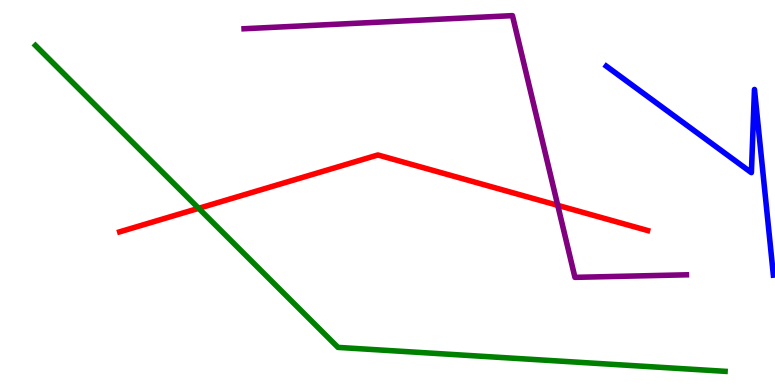[{'lines': ['blue', 'red'], 'intersections': []}, {'lines': ['green', 'red'], 'intersections': [{'x': 2.56, 'y': 4.59}]}, {'lines': ['purple', 'red'], 'intersections': [{'x': 7.2, 'y': 4.67}]}, {'lines': ['blue', 'green'], 'intersections': []}, {'lines': ['blue', 'purple'], 'intersections': []}, {'lines': ['green', 'purple'], 'intersections': []}]